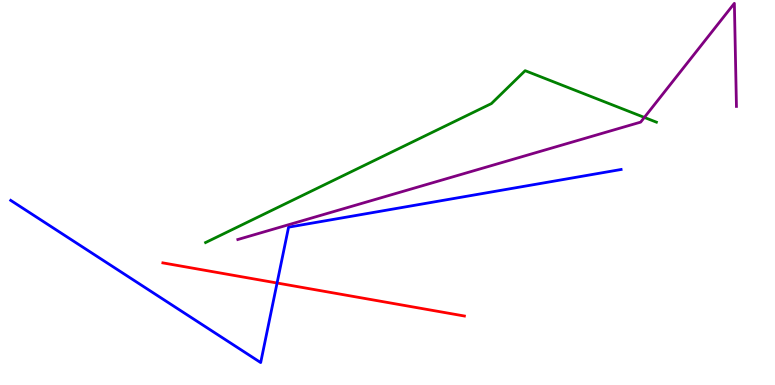[{'lines': ['blue', 'red'], 'intersections': [{'x': 3.58, 'y': 2.65}]}, {'lines': ['green', 'red'], 'intersections': []}, {'lines': ['purple', 'red'], 'intersections': []}, {'lines': ['blue', 'green'], 'intersections': []}, {'lines': ['blue', 'purple'], 'intersections': []}, {'lines': ['green', 'purple'], 'intersections': [{'x': 8.31, 'y': 6.95}]}]